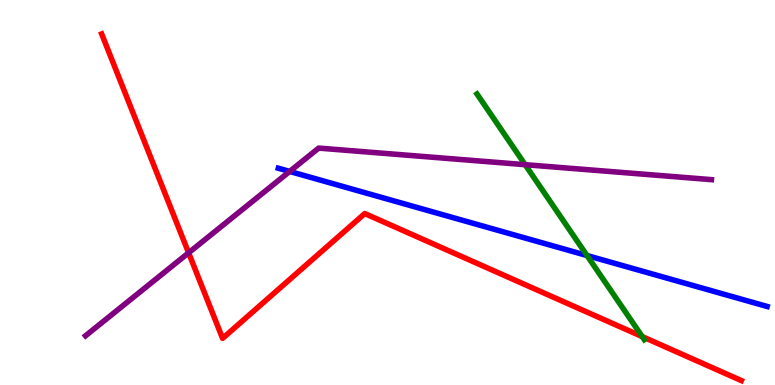[{'lines': ['blue', 'red'], 'intersections': []}, {'lines': ['green', 'red'], 'intersections': [{'x': 8.29, 'y': 1.26}]}, {'lines': ['purple', 'red'], 'intersections': [{'x': 2.43, 'y': 3.43}]}, {'lines': ['blue', 'green'], 'intersections': [{'x': 7.57, 'y': 3.36}]}, {'lines': ['blue', 'purple'], 'intersections': [{'x': 3.74, 'y': 5.55}]}, {'lines': ['green', 'purple'], 'intersections': [{'x': 6.78, 'y': 5.72}]}]